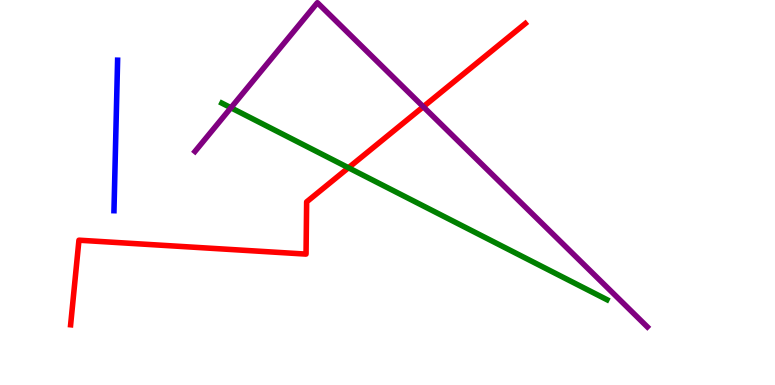[{'lines': ['blue', 'red'], 'intersections': []}, {'lines': ['green', 'red'], 'intersections': [{'x': 4.5, 'y': 5.64}]}, {'lines': ['purple', 'red'], 'intersections': [{'x': 5.46, 'y': 7.23}]}, {'lines': ['blue', 'green'], 'intersections': []}, {'lines': ['blue', 'purple'], 'intersections': []}, {'lines': ['green', 'purple'], 'intersections': [{'x': 2.98, 'y': 7.2}]}]